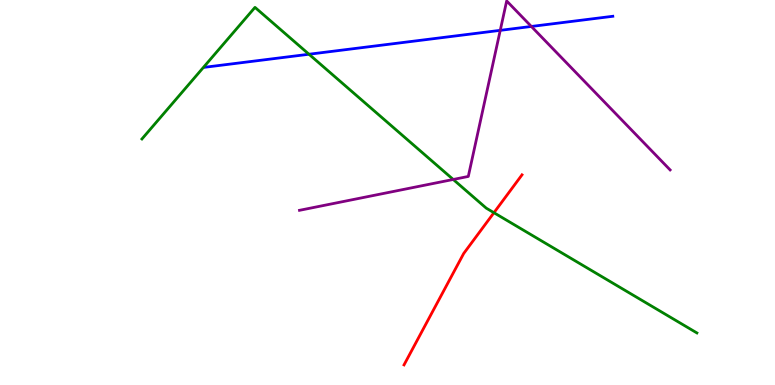[{'lines': ['blue', 'red'], 'intersections': []}, {'lines': ['green', 'red'], 'intersections': [{'x': 6.37, 'y': 4.48}]}, {'lines': ['purple', 'red'], 'intersections': []}, {'lines': ['blue', 'green'], 'intersections': [{'x': 3.99, 'y': 8.59}]}, {'lines': ['blue', 'purple'], 'intersections': [{'x': 6.45, 'y': 9.21}, {'x': 6.86, 'y': 9.31}]}, {'lines': ['green', 'purple'], 'intersections': [{'x': 5.85, 'y': 5.34}]}]